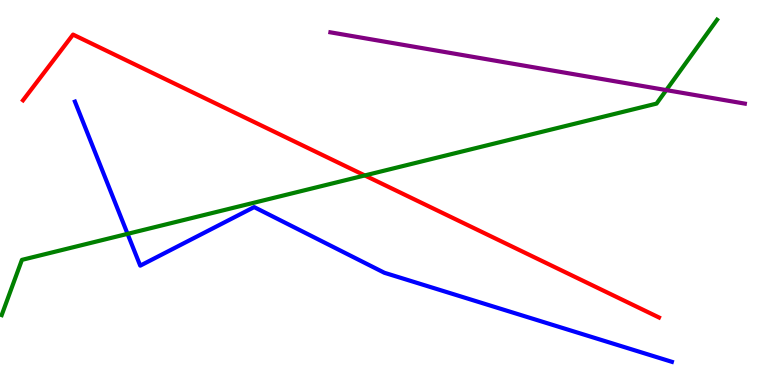[{'lines': ['blue', 'red'], 'intersections': []}, {'lines': ['green', 'red'], 'intersections': [{'x': 4.71, 'y': 5.44}]}, {'lines': ['purple', 'red'], 'intersections': []}, {'lines': ['blue', 'green'], 'intersections': [{'x': 1.65, 'y': 3.93}]}, {'lines': ['blue', 'purple'], 'intersections': []}, {'lines': ['green', 'purple'], 'intersections': [{'x': 8.6, 'y': 7.66}]}]